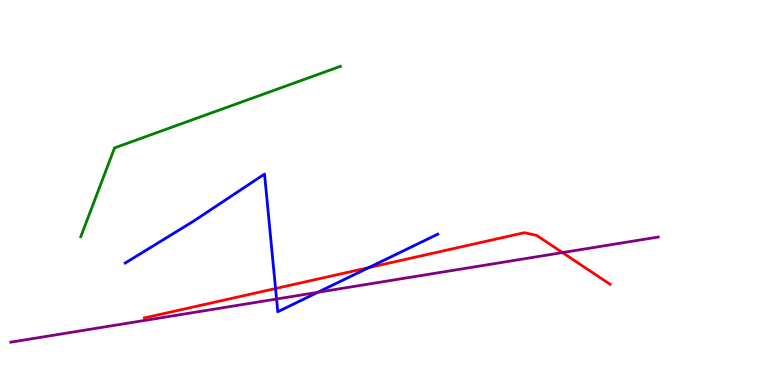[{'lines': ['blue', 'red'], 'intersections': [{'x': 3.56, 'y': 2.51}, {'x': 4.76, 'y': 3.05}]}, {'lines': ['green', 'red'], 'intersections': []}, {'lines': ['purple', 'red'], 'intersections': [{'x': 7.26, 'y': 3.44}]}, {'lines': ['blue', 'green'], 'intersections': []}, {'lines': ['blue', 'purple'], 'intersections': [{'x': 3.57, 'y': 2.23}, {'x': 4.1, 'y': 2.41}]}, {'lines': ['green', 'purple'], 'intersections': []}]